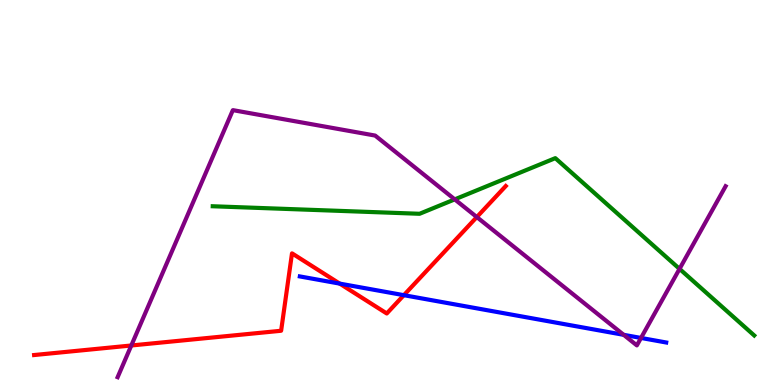[{'lines': ['blue', 'red'], 'intersections': [{'x': 4.38, 'y': 2.63}, {'x': 5.21, 'y': 2.33}]}, {'lines': ['green', 'red'], 'intersections': []}, {'lines': ['purple', 'red'], 'intersections': [{'x': 1.69, 'y': 1.03}, {'x': 6.15, 'y': 4.36}]}, {'lines': ['blue', 'green'], 'intersections': []}, {'lines': ['blue', 'purple'], 'intersections': [{'x': 8.05, 'y': 1.3}, {'x': 8.27, 'y': 1.22}]}, {'lines': ['green', 'purple'], 'intersections': [{'x': 5.87, 'y': 4.82}, {'x': 8.77, 'y': 3.02}]}]